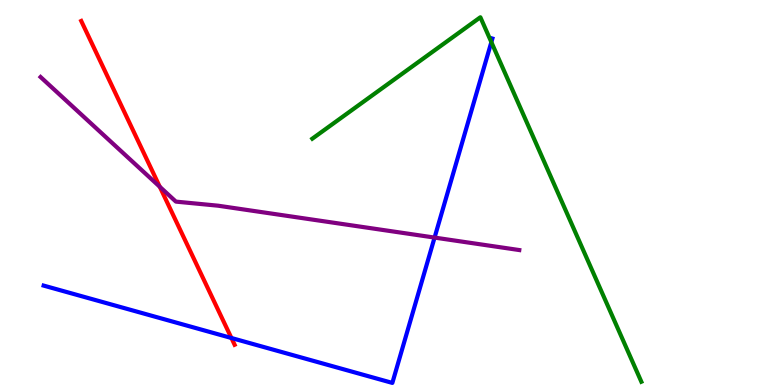[{'lines': ['blue', 'red'], 'intersections': [{'x': 2.99, 'y': 1.22}]}, {'lines': ['green', 'red'], 'intersections': []}, {'lines': ['purple', 'red'], 'intersections': [{'x': 2.06, 'y': 5.15}]}, {'lines': ['blue', 'green'], 'intersections': [{'x': 6.34, 'y': 8.91}]}, {'lines': ['blue', 'purple'], 'intersections': [{'x': 5.61, 'y': 3.83}]}, {'lines': ['green', 'purple'], 'intersections': []}]